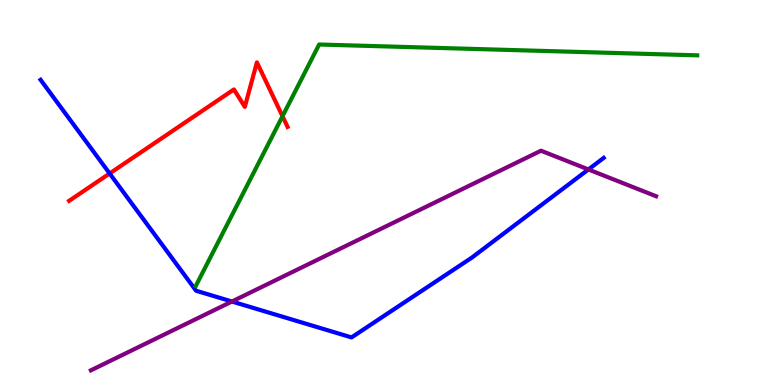[{'lines': ['blue', 'red'], 'intersections': [{'x': 1.41, 'y': 5.49}]}, {'lines': ['green', 'red'], 'intersections': [{'x': 3.65, 'y': 6.98}]}, {'lines': ['purple', 'red'], 'intersections': []}, {'lines': ['blue', 'green'], 'intersections': []}, {'lines': ['blue', 'purple'], 'intersections': [{'x': 2.99, 'y': 2.17}, {'x': 7.59, 'y': 5.6}]}, {'lines': ['green', 'purple'], 'intersections': []}]